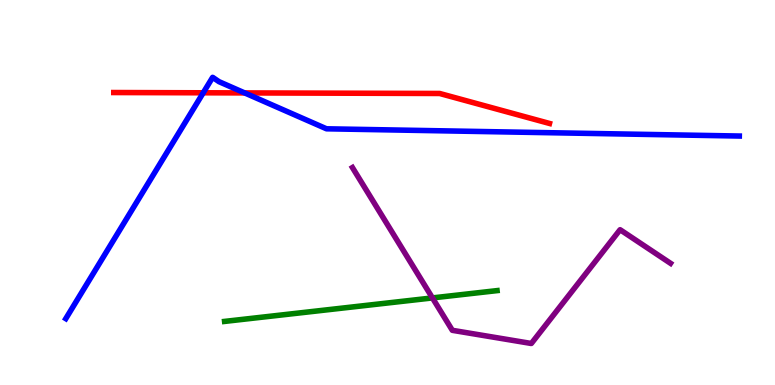[{'lines': ['blue', 'red'], 'intersections': [{'x': 2.62, 'y': 7.59}, {'x': 3.16, 'y': 7.59}]}, {'lines': ['green', 'red'], 'intersections': []}, {'lines': ['purple', 'red'], 'intersections': []}, {'lines': ['blue', 'green'], 'intersections': []}, {'lines': ['blue', 'purple'], 'intersections': []}, {'lines': ['green', 'purple'], 'intersections': [{'x': 5.58, 'y': 2.26}]}]